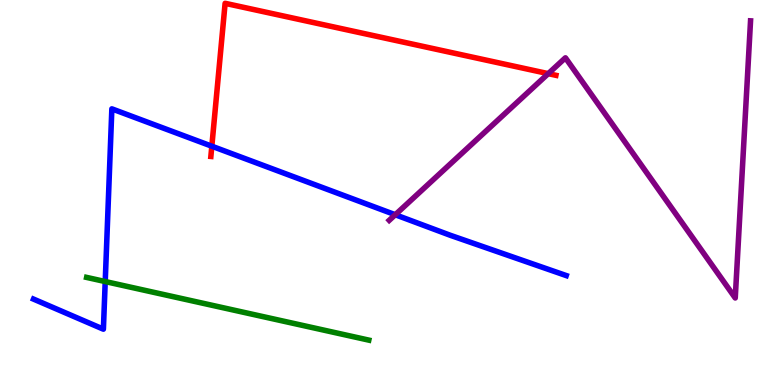[{'lines': ['blue', 'red'], 'intersections': [{'x': 2.73, 'y': 6.2}]}, {'lines': ['green', 'red'], 'intersections': []}, {'lines': ['purple', 'red'], 'intersections': [{'x': 7.07, 'y': 8.09}]}, {'lines': ['blue', 'green'], 'intersections': [{'x': 1.36, 'y': 2.69}]}, {'lines': ['blue', 'purple'], 'intersections': [{'x': 5.1, 'y': 4.42}]}, {'lines': ['green', 'purple'], 'intersections': []}]